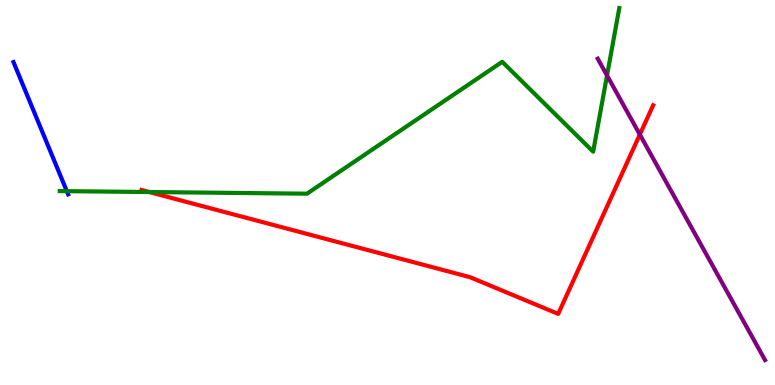[{'lines': ['blue', 'red'], 'intersections': []}, {'lines': ['green', 'red'], 'intersections': [{'x': 1.93, 'y': 5.01}]}, {'lines': ['purple', 'red'], 'intersections': [{'x': 8.26, 'y': 6.51}]}, {'lines': ['blue', 'green'], 'intersections': [{'x': 0.862, 'y': 5.03}]}, {'lines': ['blue', 'purple'], 'intersections': []}, {'lines': ['green', 'purple'], 'intersections': [{'x': 7.83, 'y': 8.04}]}]